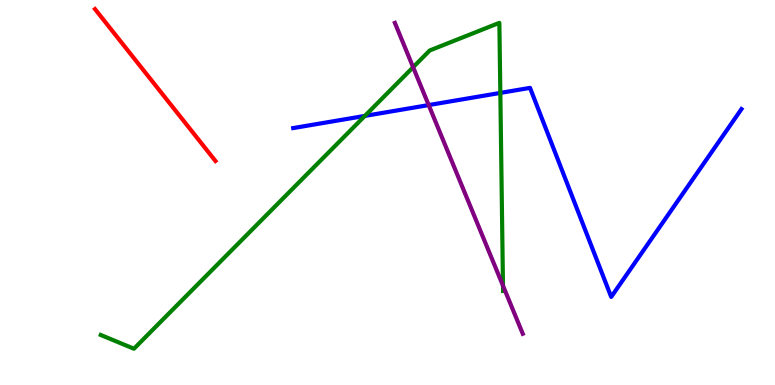[{'lines': ['blue', 'red'], 'intersections': []}, {'lines': ['green', 'red'], 'intersections': []}, {'lines': ['purple', 'red'], 'intersections': []}, {'lines': ['blue', 'green'], 'intersections': [{'x': 4.71, 'y': 6.99}, {'x': 6.46, 'y': 7.59}]}, {'lines': ['blue', 'purple'], 'intersections': [{'x': 5.53, 'y': 7.27}]}, {'lines': ['green', 'purple'], 'intersections': [{'x': 5.33, 'y': 8.25}, {'x': 6.49, 'y': 2.58}]}]